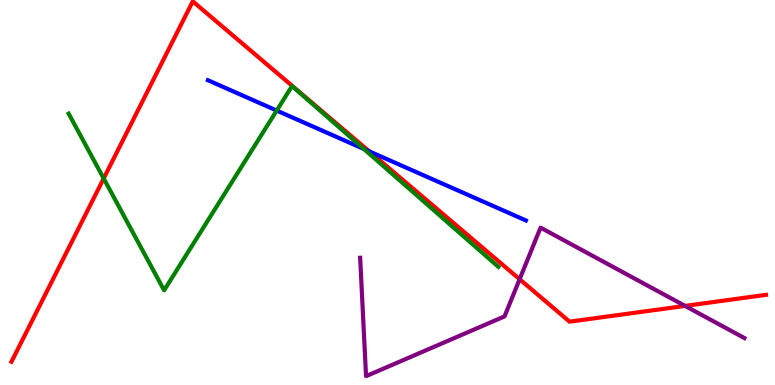[{'lines': ['blue', 'red'], 'intersections': [{'x': 4.76, 'y': 6.07}]}, {'lines': ['green', 'red'], 'intersections': [{'x': 1.34, 'y': 5.36}]}, {'lines': ['purple', 'red'], 'intersections': [{'x': 6.7, 'y': 2.75}, {'x': 8.84, 'y': 2.05}]}, {'lines': ['blue', 'green'], 'intersections': [{'x': 3.57, 'y': 7.13}, {'x': 4.7, 'y': 6.13}]}, {'lines': ['blue', 'purple'], 'intersections': []}, {'lines': ['green', 'purple'], 'intersections': []}]